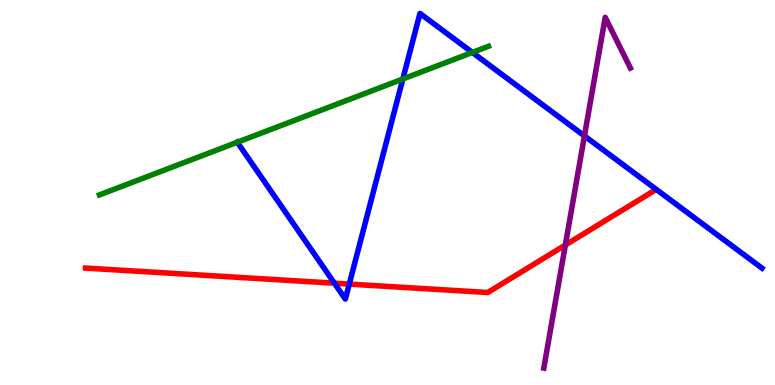[{'lines': ['blue', 'red'], 'intersections': [{'x': 4.31, 'y': 2.64}, {'x': 4.51, 'y': 2.62}]}, {'lines': ['green', 'red'], 'intersections': []}, {'lines': ['purple', 'red'], 'intersections': [{'x': 7.29, 'y': 3.64}]}, {'lines': ['blue', 'green'], 'intersections': [{'x': 3.06, 'y': 6.31}, {'x': 5.2, 'y': 7.95}, {'x': 6.09, 'y': 8.64}]}, {'lines': ['blue', 'purple'], 'intersections': [{'x': 7.54, 'y': 6.47}]}, {'lines': ['green', 'purple'], 'intersections': []}]